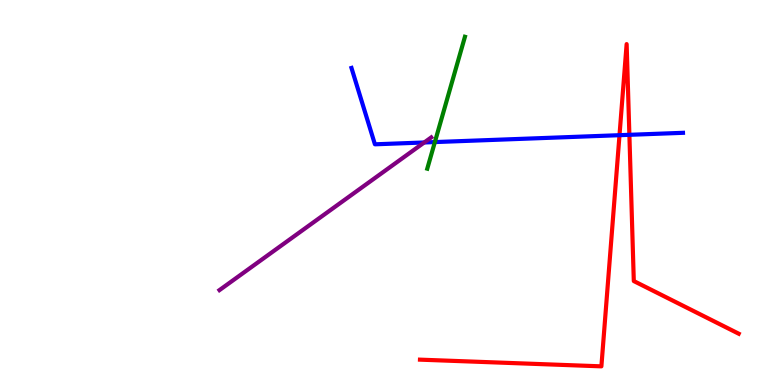[{'lines': ['blue', 'red'], 'intersections': [{'x': 7.99, 'y': 6.49}, {'x': 8.12, 'y': 6.5}]}, {'lines': ['green', 'red'], 'intersections': []}, {'lines': ['purple', 'red'], 'intersections': []}, {'lines': ['blue', 'green'], 'intersections': [{'x': 5.61, 'y': 6.31}]}, {'lines': ['blue', 'purple'], 'intersections': [{'x': 5.47, 'y': 6.3}]}, {'lines': ['green', 'purple'], 'intersections': []}]